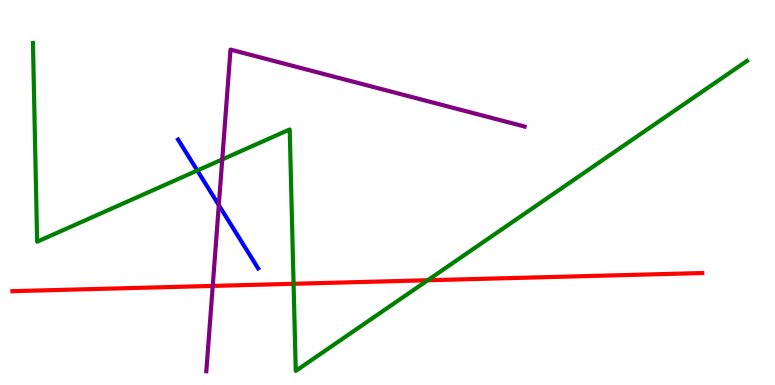[{'lines': ['blue', 'red'], 'intersections': []}, {'lines': ['green', 'red'], 'intersections': [{'x': 3.79, 'y': 2.63}, {'x': 5.52, 'y': 2.72}]}, {'lines': ['purple', 'red'], 'intersections': [{'x': 2.74, 'y': 2.57}]}, {'lines': ['blue', 'green'], 'intersections': [{'x': 2.55, 'y': 5.57}]}, {'lines': ['blue', 'purple'], 'intersections': [{'x': 2.82, 'y': 4.67}]}, {'lines': ['green', 'purple'], 'intersections': [{'x': 2.87, 'y': 5.86}]}]